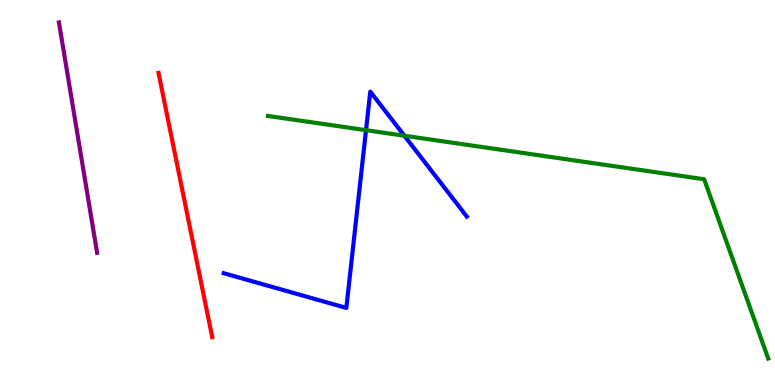[{'lines': ['blue', 'red'], 'intersections': []}, {'lines': ['green', 'red'], 'intersections': []}, {'lines': ['purple', 'red'], 'intersections': []}, {'lines': ['blue', 'green'], 'intersections': [{'x': 4.72, 'y': 6.62}, {'x': 5.22, 'y': 6.47}]}, {'lines': ['blue', 'purple'], 'intersections': []}, {'lines': ['green', 'purple'], 'intersections': []}]